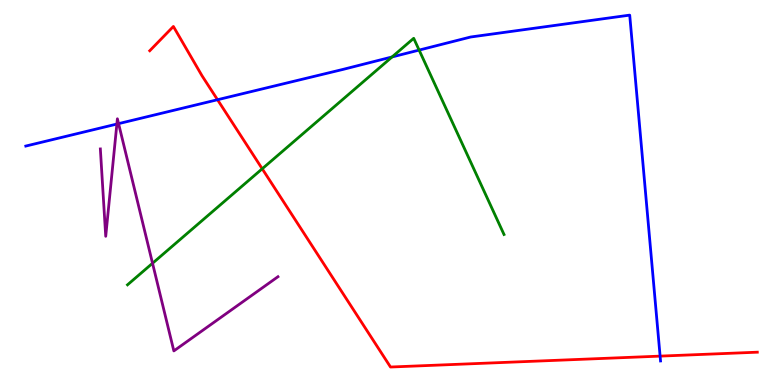[{'lines': ['blue', 'red'], 'intersections': [{'x': 2.81, 'y': 7.41}, {'x': 8.52, 'y': 0.75}]}, {'lines': ['green', 'red'], 'intersections': [{'x': 3.38, 'y': 5.62}]}, {'lines': ['purple', 'red'], 'intersections': []}, {'lines': ['blue', 'green'], 'intersections': [{'x': 5.06, 'y': 8.52}, {'x': 5.41, 'y': 8.7}]}, {'lines': ['blue', 'purple'], 'intersections': [{'x': 1.51, 'y': 6.78}, {'x': 1.53, 'y': 6.79}]}, {'lines': ['green', 'purple'], 'intersections': [{'x': 1.97, 'y': 3.16}]}]